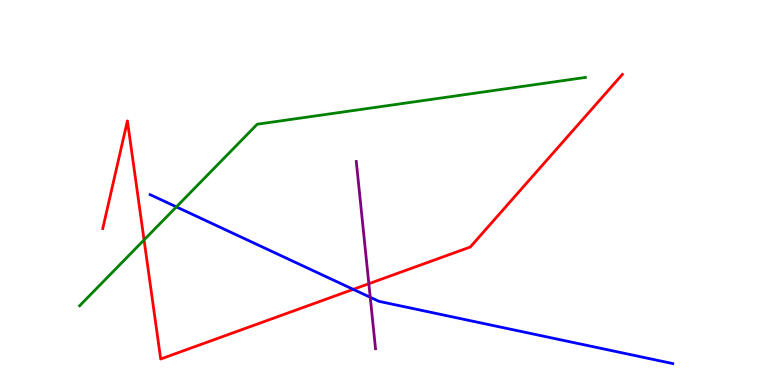[{'lines': ['blue', 'red'], 'intersections': [{'x': 4.56, 'y': 2.48}]}, {'lines': ['green', 'red'], 'intersections': [{'x': 1.86, 'y': 3.77}]}, {'lines': ['purple', 'red'], 'intersections': [{'x': 4.76, 'y': 2.63}]}, {'lines': ['blue', 'green'], 'intersections': [{'x': 2.28, 'y': 4.63}]}, {'lines': ['blue', 'purple'], 'intersections': [{'x': 4.78, 'y': 2.28}]}, {'lines': ['green', 'purple'], 'intersections': []}]